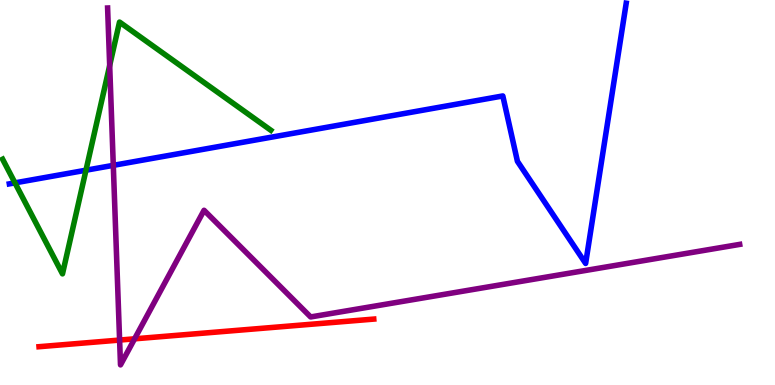[{'lines': ['blue', 'red'], 'intersections': []}, {'lines': ['green', 'red'], 'intersections': []}, {'lines': ['purple', 'red'], 'intersections': [{'x': 1.54, 'y': 1.17}, {'x': 1.74, 'y': 1.2}]}, {'lines': ['blue', 'green'], 'intersections': [{'x': 0.193, 'y': 5.25}, {'x': 1.11, 'y': 5.58}]}, {'lines': ['blue', 'purple'], 'intersections': [{'x': 1.46, 'y': 5.71}]}, {'lines': ['green', 'purple'], 'intersections': [{'x': 1.42, 'y': 8.3}]}]